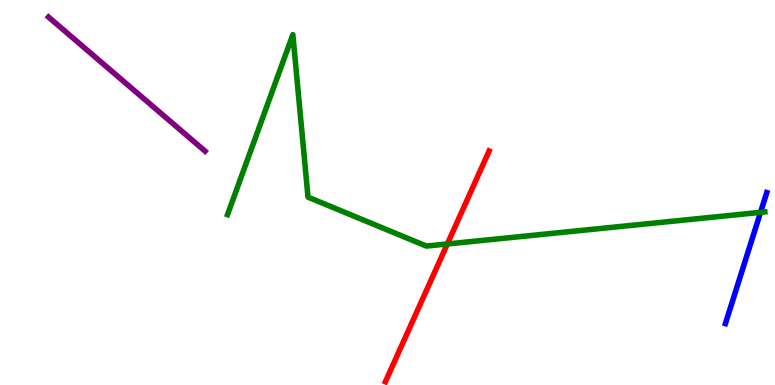[{'lines': ['blue', 'red'], 'intersections': []}, {'lines': ['green', 'red'], 'intersections': [{'x': 5.77, 'y': 3.66}]}, {'lines': ['purple', 'red'], 'intersections': []}, {'lines': ['blue', 'green'], 'intersections': [{'x': 9.81, 'y': 4.48}]}, {'lines': ['blue', 'purple'], 'intersections': []}, {'lines': ['green', 'purple'], 'intersections': []}]